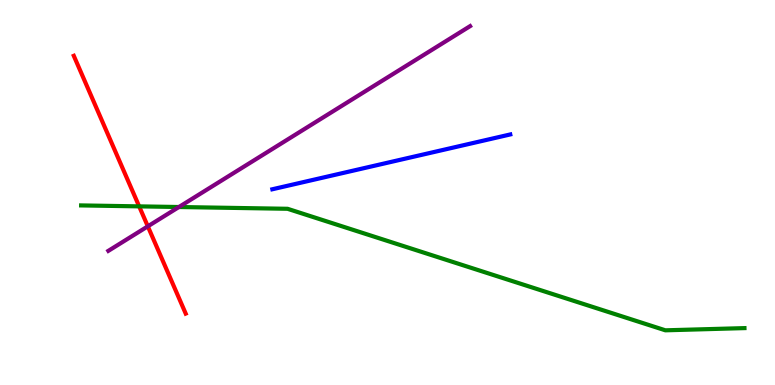[{'lines': ['blue', 'red'], 'intersections': []}, {'lines': ['green', 'red'], 'intersections': [{'x': 1.8, 'y': 4.64}]}, {'lines': ['purple', 'red'], 'intersections': [{'x': 1.91, 'y': 4.12}]}, {'lines': ['blue', 'green'], 'intersections': []}, {'lines': ['blue', 'purple'], 'intersections': []}, {'lines': ['green', 'purple'], 'intersections': [{'x': 2.31, 'y': 4.62}]}]